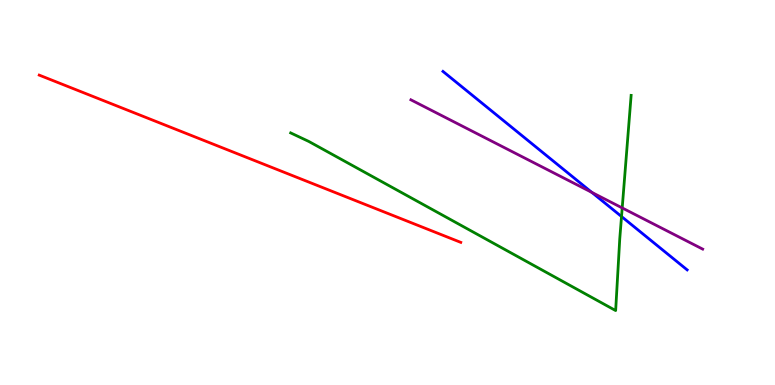[{'lines': ['blue', 'red'], 'intersections': []}, {'lines': ['green', 'red'], 'intersections': []}, {'lines': ['purple', 'red'], 'intersections': []}, {'lines': ['blue', 'green'], 'intersections': [{'x': 8.02, 'y': 4.38}]}, {'lines': ['blue', 'purple'], 'intersections': [{'x': 7.64, 'y': 5.0}]}, {'lines': ['green', 'purple'], 'intersections': [{'x': 8.03, 'y': 4.6}]}]